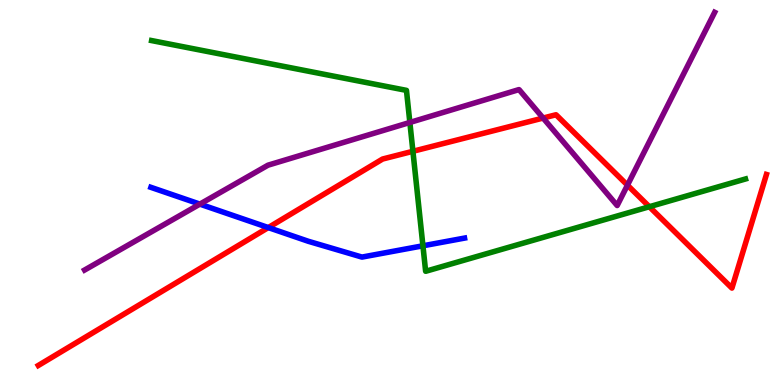[{'lines': ['blue', 'red'], 'intersections': [{'x': 3.46, 'y': 4.09}]}, {'lines': ['green', 'red'], 'intersections': [{'x': 5.33, 'y': 6.07}, {'x': 8.38, 'y': 4.63}]}, {'lines': ['purple', 'red'], 'intersections': [{'x': 7.01, 'y': 6.93}, {'x': 8.1, 'y': 5.19}]}, {'lines': ['blue', 'green'], 'intersections': [{'x': 5.46, 'y': 3.62}]}, {'lines': ['blue', 'purple'], 'intersections': [{'x': 2.58, 'y': 4.7}]}, {'lines': ['green', 'purple'], 'intersections': [{'x': 5.29, 'y': 6.82}]}]